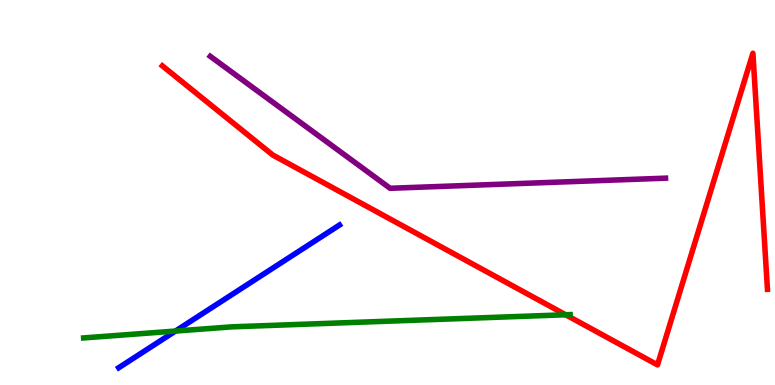[{'lines': ['blue', 'red'], 'intersections': []}, {'lines': ['green', 'red'], 'intersections': [{'x': 7.3, 'y': 1.82}]}, {'lines': ['purple', 'red'], 'intersections': []}, {'lines': ['blue', 'green'], 'intersections': [{'x': 2.26, 'y': 1.4}]}, {'lines': ['blue', 'purple'], 'intersections': []}, {'lines': ['green', 'purple'], 'intersections': []}]